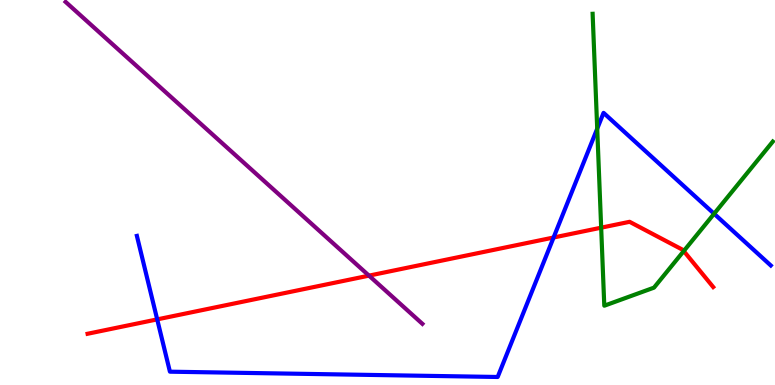[{'lines': ['blue', 'red'], 'intersections': [{'x': 2.03, 'y': 1.7}, {'x': 7.14, 'y': 3.83}]}, {'lines': ['green', 'red'], 'intersections': [{'x': 7.76, 'y': 4.09}, {'x': 8.82, 'y': 3.48}]}, {'lines': ['purple', 'red'], 'intersections': [{'x': 4.76, 'y': 2.84}]}, {'lines': ['blue', 'green'], 'intersections': [{'x': 7.71, 'y': 6.66}, {'x': 9.21, 'y': 4.45}]}, {'lines': ['blue', 'purple'], 'intersections': []}, {'lines': ['green', 'purple'], 'intersections': []}]